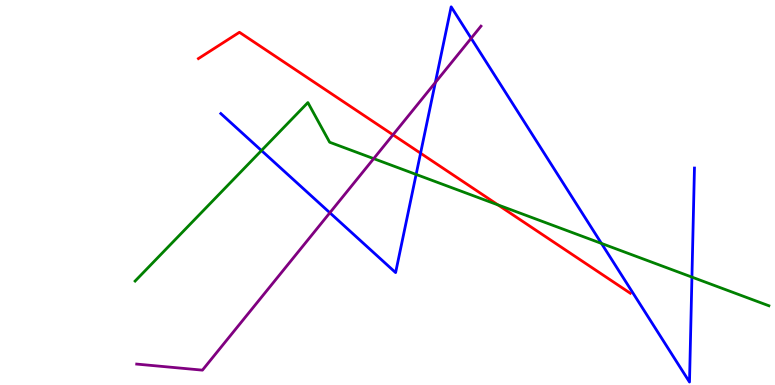[{'lines': ['blue', 'red'], 'intersections': [{'x': 5.43, 'y': 6.02}]}, {'lines': ['green', 'red'], 'intersections': [{'x': 6.43, 'y': 4.68}]}, {'lines': ['purple', 'red'], 'intersections': [{'x': 5.07, 'y': 6.5}]}, {'lines': ['blue', 'green'], 'intersections': [{'x': 3.37, 'y': 6.09}, {'x': 5.37, 'y': 5.47}, {'x': 7.76, 'y': 3.68}, {'x': 8.93, 'y': 2.8}]}, {'lines': ['blue', 'purple'], 'intersections': [{'x': 4.26, 'y': 4.47}, {'x': 5.62, 'y': 7.86}, {'x': 6.08, 'y': 9.01}]}, {'lines': ['green', 'purple'], 'intersections': [{'x': 4.82, 'y': 5.88}]}]